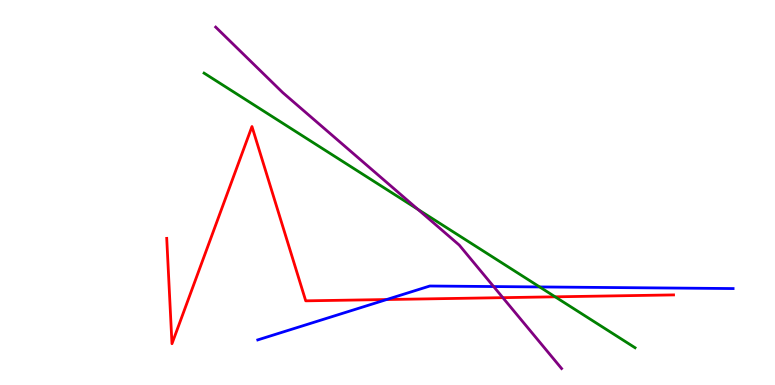[{'lines': ['blue', 'red'], 'intersections': [{'x': 4.99, 'y': 2.22}]}, {'lines': ['green', 'red'], 'intersections': [{'x': 7.16, 'y': 2.29}]}, {'lines': ['purple', 'red'], 'intersections': [{'x': 6.49, 'y': 2.27}]}, {'lines': ['blue', 'green'], 'intersections': [{'x': 6.96, 'y': 2.55}]}, {'lines': ['blue', 'purple'], 'intersections': [{'x': 6.37, 'y': 2.56}]}, {'lines': ['green', 'purple'], 'intersections': [{'x': 5.39, 'y': 4.56}]}]